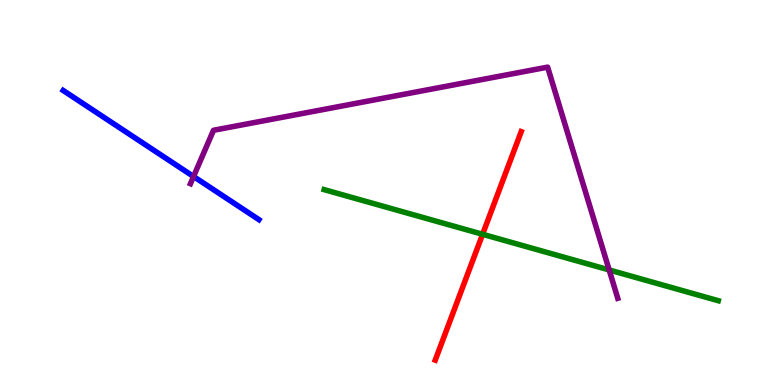[{'lines': ['blue', 'red'], 'intersections': []}, {'lines': ['green', 'red'], 'intersections': [{'x': 6.23, 'y': 3.91}]}, {'lines': ['purple', 'red'], 'intersections': []}, {'lines': ['blue', 'green'], 'intersections': []}, {'lines': ['blue', 'purple'], 'intersections': [{'x': 2.5, 'y': 5.42}]}, {'lines': ['green', 'purple'], 'intersections': [{'x': 7.86, 'y': 2.99}]}]